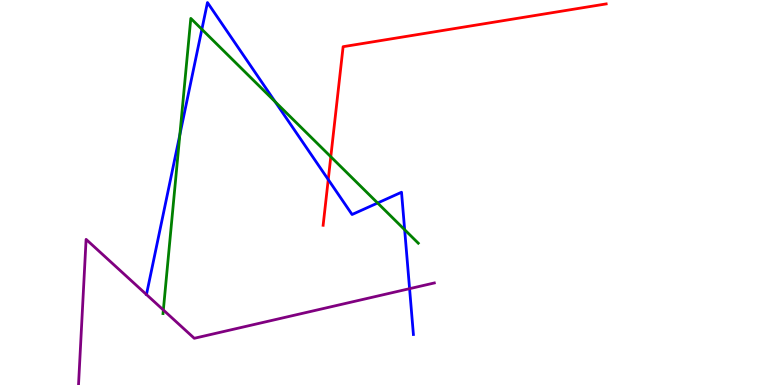[{'lines': ['blue', 'red'], 'intersections': [{'x': 4.24, 'y': 5.34}]}, {'lines': ['green', 'red'], 'intersections': [{'x': 4.27, 'y': 5.93}]}, {'lines': ['purple', 'red'], 'intersections': []}, {'lines': ['blue', 'green'], 'intersections': [{'x': 2.32, 'y': 6.5}, {'x': 2.6, 'y': 9.24}, {'x': 3.55, 'y': 7.36}, {'x': 4.87, 'y': 4.73}, {'x': 5.22, 'y': 4.03}]}, {'lines': ['blue', 'purple'], 'intersections': [{'x': 5.28, 'y': 2.5}]}, {'lines': ['green', 'purple'], 'intersections': [{'x': 2.11, 'y': 1.95}]}]